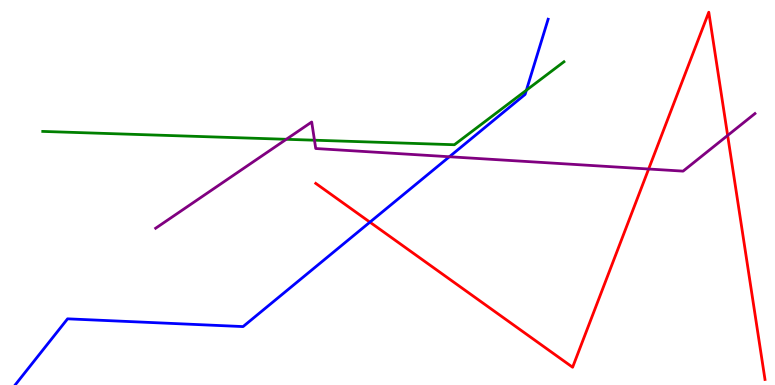[{'lines': ['blue', 'red'], 'intersections': [{'x': 4.77, 'y': 4.23}]}, {'lines': ['green', 'red'], 'intersections': []}, {'lines': ['purple', 'red'], 'intersections': [{'x': 8.37, 'y': 5.61}, {'x': 9.39, 'y': 6.48}]}, {'lines': ['blue', 'green'], 'intersections': [{'x': 6.79, 'y': 7.66}]}, {'lines': ['blue', 'purple'], 'intersections': [{'x': 5.8, 'y': 5.93}]}, {'lines': ['green', 'purple'], 'intersections': [{'x': 3.69, 'y': 6.38}, {'x': 4.06, 'y': 6.36}]}]